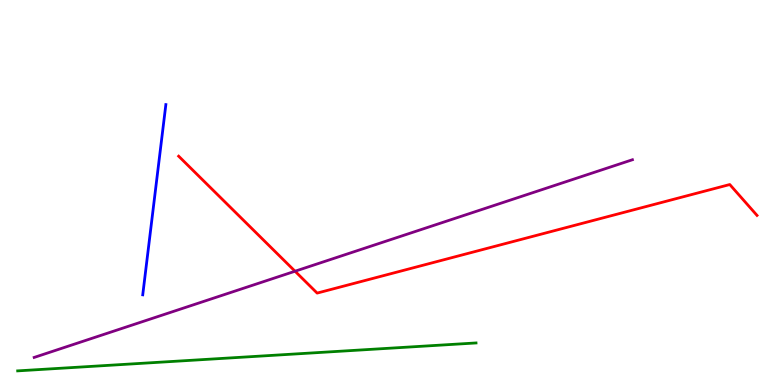[{'lines': ['blue', 'red'], 'intersections': []}, {'lines': ['green', 'red'], 'intersections': []}, {'lines': ['purple', 'red'], 'intersections': [{'x': 3.81, 'y': 2.96}]}, {'lines': ['blue', 'green'], 'intersections': []}, {'lines': ['blue', 'purple'], 'intersections': []}, {'lines': ['green', 'purple'], 'intersections': []}]